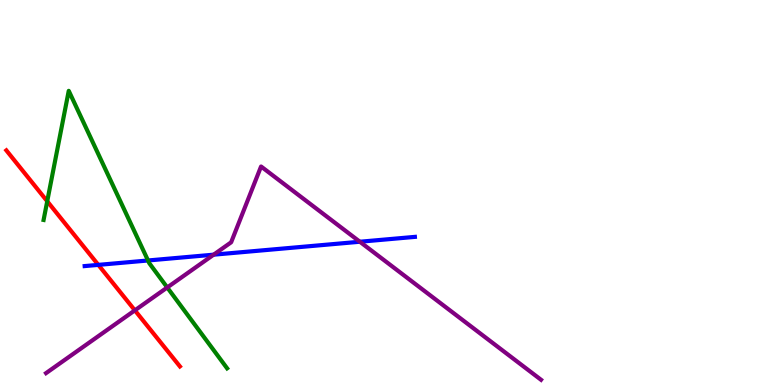[{'lines': ['blue', 'red'], 'intersections': [{'x': 1.27, 'y': 3.12}]}, {'lines': ['green', 'red'], 'intersections': [{'x': 0.609, 'y': 4.77}]}, {'lines': ['purple', 'red'], 'intersections': [{'x': 1.74, 'y': 1.94}]}, {'lines': ['blue', 'green'], 'intersections': [{'x': 1.91, 'y': 3.23}]}, {'lines': ['blue', 'purple'], 'intersections': [{'x': 2.76, 'y': 3.39}, {'x': 4.64, 'y': 3.72}]}, {'lines': ['green', 'purple'], 'intersections': [{'x': 2.16, 'y': 2.53}]}]